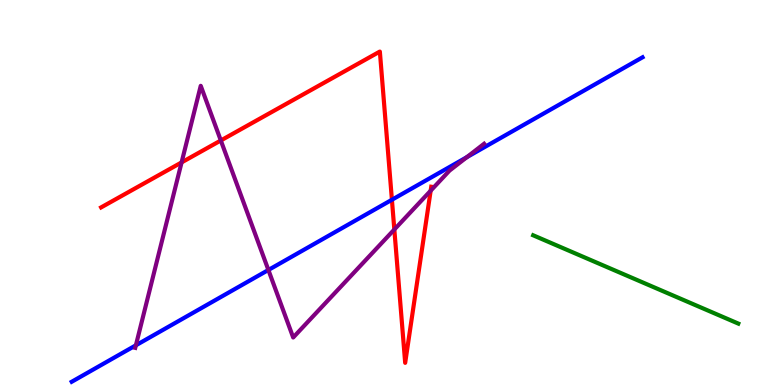[{'lines': ['blue', 'red'], 'intersections': [{'x': 5.06, 'y': 4.81}]}, {'lines': ['green', 'red'], 'intersections': []}, {'lines': ['purple', 'red'], 'intersections': [{'x': 2.34, 'y': 5.78}, {'x': 2.85, 'y': 6.35}, {'x': 5.09, 'y': 4.04}, {'x': 5.56, 'y': 5.05}]}, {'lines': ['blue', 'green'], 'intersections': []}, {'lines': ['blue', 'purple'], 'intersections': [{'x': 1.75, 'y': 1.03}, {'x': 3.46, 'y': 2.99}, {'x': 6.02, 'y': 5.92}]}, {'lines': ['green', 'purple'], 'intersections': []}]